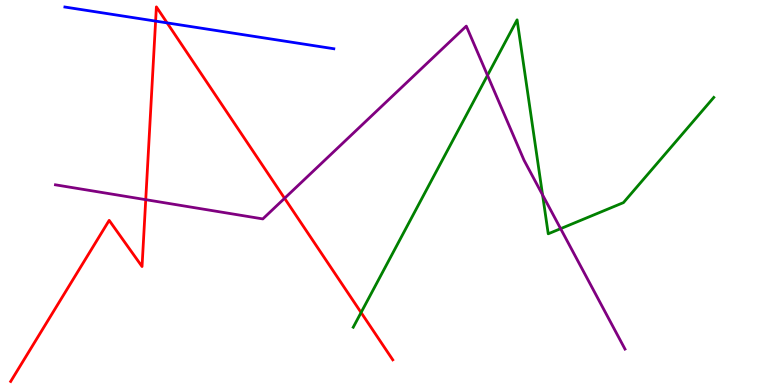[{'lines': ['blue', 'red'], 'intersections': [{'x': 2.01, 'y': 9.45}, {'x': 2.16, 'y': 9.41}]}, {'lines': ['green', 'red'], 'intersections': [{'x': 4.66, 'y': 1.88}]}, {'lines': ['purple', 'red'], 'intersections': [{'x': 1.88, 'y': 4.81}, {'x': 3.67, 'y': 4.85}]}, {'lines': ['blue', 'green'], 'intersections': []}, {'lines': ['blue', 'purple'], 'intersections': []}, {'lines': ['green', 'purple'], 'intersections': [{'x': 6.29, 'y': 8.04}, {'x': 7.0, 'y': 4.94}, {'x': 7.23, 'y': 4.06}]}]